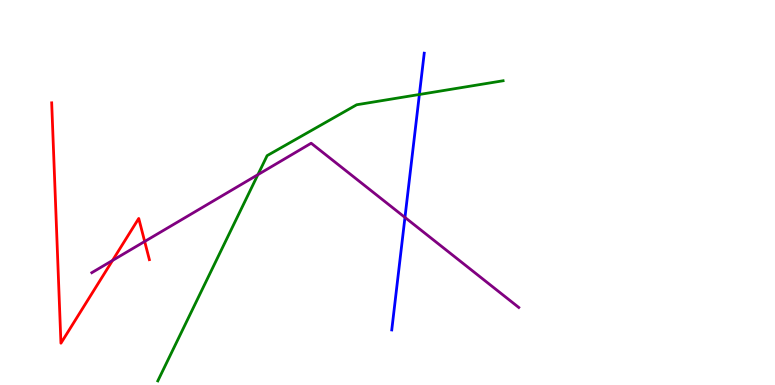[{'lines': ['blue', 'red'], 'intersections': []}, {'lines': ['green', 'red'], 'intersections': []}, {'lines': ['purple', 'red'], 'intersections': [{'x': 1.45, 'y': 3.24}, {'x': 1.87, 'y': 3.73}]}, {'lines': ['blue', 'green'], 'intersections': [{'x': 5.41, 'y': 7.55}]}, {'lines': ['blue', 'purple'], 'intersections': [{'x': 5.23, 'y': 4.35}]}, {'lines': ['green', 'purple'], 'intersections': [{'x': 3.33, 'y': 5.46}]}]